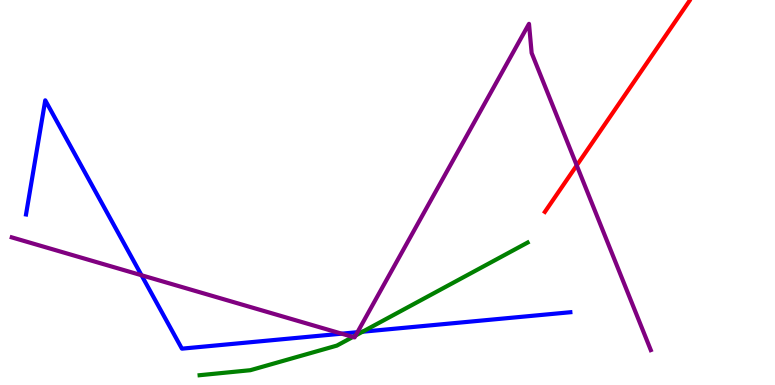[{'lines': ['blue', 'red'], 'intersections': []}, {'lines': ['green', 'red'], 'intersections': []}, {'lines': ['purple', 'red'], 'intersections': [{'x': 7.44, 'y': 5.7}]}, {'lines': ['blue', 'green'], 'intersections': [{'x': 4.68, 'y': 1.38}]}, {'lines': ['blue', 'purple'], 'intersections': [{'x': 1.83, 'y': 2.85}, {'x': 4.41, 'y': 1.33}, {'x': 4.61, 'y': 1.37}]}, {'lines': ['green', 'purple'], 'intersections': [{'x': 4.55, 'y': 1.25}, {'x': 4.59, 'y': 1.29}]}]